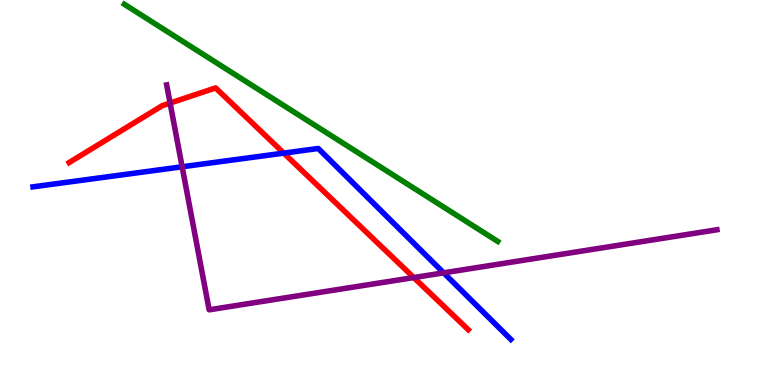[{'lines': ['blue', 'red'], 'intersections': [{'x': 3.66, 'y': 6.02}]}, {'lines': ['green', 'red'], 'intersections': []}, {'lines': ['purple', 'red'], 'intersections': [{'x': 2.19, 'y': 7.32}, {'x': 5.34, 'y': 2.79}]}, {'lines': ['blue', 'green'], 'intersections': []}, {'lines': ['blue', 'purple'], 'intersections': [{'x': 2.35, 'y': 5.67}, {'x': 5.72, 'y': 2.91}]}, {'lines': ['green', 'purple'], 'intersections': []}]